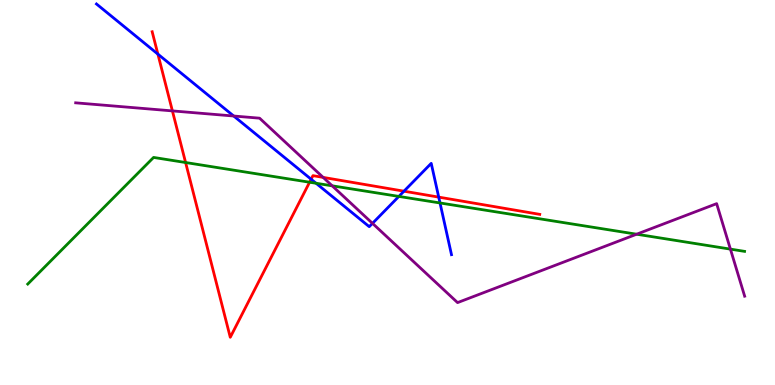[{'lines': ['blue', 'red'], 'intersections': [{'x': 2.04, 'y': 8.59}, {'x': 4.01, 'y': 5.34}, {'x': 5.21, 'y': 5.03}, {'x': 5.66, 'y': 4.88}]}, {'lines': ['green', 'red'], 'intersections': [{'x': 2.39, 'y': 5.78}, {'x': 3.99, 'y': 5.27}]}, {'lines': ['purple', 'red'], 'intersections': [{'x': 2.22, 'y': 7.12}, {'x': 4.17, 'y': 5.39}]}, {'lines': ['blue', 'green'], 'intersections': [{'x': 4.08, 'y': 5.24}, {'x': 5.15, 'y': 4.9}, {'x': 5.68, 'y': 4.73}]}, {'lines': ['blue', 'purple'], 'intersections': [{'x': 3.02, 'y': 6.99}, {'x': 4.81, 'y': 4.2}]}, {'lines': ['green', 'purple'], 'intersections': [{'x': 4.29, 'y': 5.17}, {'x': 8.21, 'y': 3.92}, {'x': 9.42, 'y': 3.53}]}]